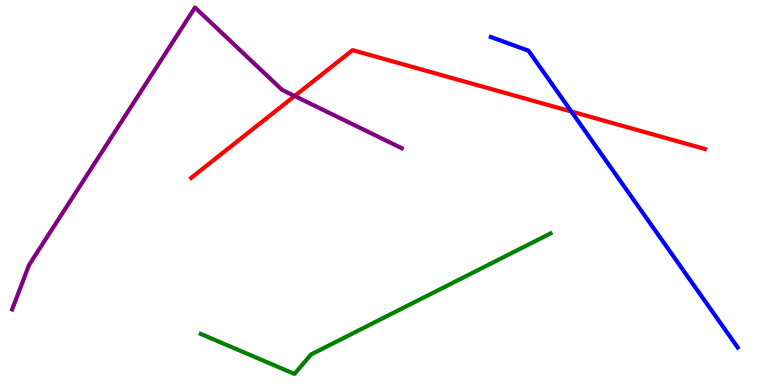[{'lines': ['blue', 'red'], 'intersections': [{'x': 7.37, 'y': 7.1}]}, {'lines': ['green', 'red'], 'intersections': []}, {'lines': ['purple', 'red'], 'intersections': [{'x': 3.8, 'y': 7.51}]}, {'lines': ['blue', 'green'], 'intersections': []}, {'lines': ['blue', 'purple'], 'intersections': []}, {'lines': ['green', 'purple'], 'intersections': []}]